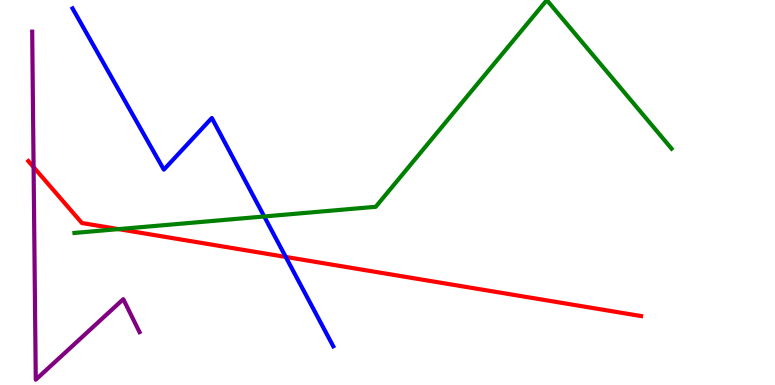[{'lines': ['blue', 'red'], 'intersections': [{'x': 3.69, 'y': 3.33}]}, {'lines': ['green', 'red'], 'intersections': [{'x': 1.53, 'y': 4.05}]}, {'lines': ['purple', 'red'], 'intersections': [{'x': 0.433, 'y': 5.66}]}, {'lines': ['blue', 'green'], 'intersections': [{'x': 3.41, 'y': 4.38}]}, {'lines': ['blue', 'purple'], 'intersections': []}, {'lines': ['green', 'purple'], 'intersections': []}]